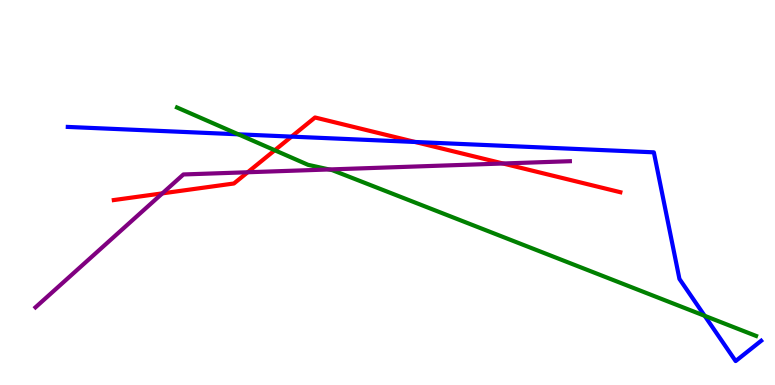[{'lines': ['blue', 'red'], 'intersections': [{'x': 3.76, 'y': 6.45}, {'x': 5.36, 'y': 6.31}]}, {'lines': ['green', 'red'], 'intersections': [{'x': 3.55, 'y': 6.1}]}, {'lines': ['purple', 'red'], 'intersections': [{'x': 2.1, 'y': 4.98}, {'x': 3.2, 'y': 5.53}, {'x': 6.49, 'y': 5.75}]}, {'lines': ['blue', 'green'], 'intersections': [{'x': 3.08, 'y': 6.51}, {'x': 9.09, 'y': 1.8}]}, {'lines': ['blue', 'purple'], 'intersections': []}, {'lines': ['green', 'purple'], 'intersections': [{'x': 4.25, 'y': 5.6}]}]